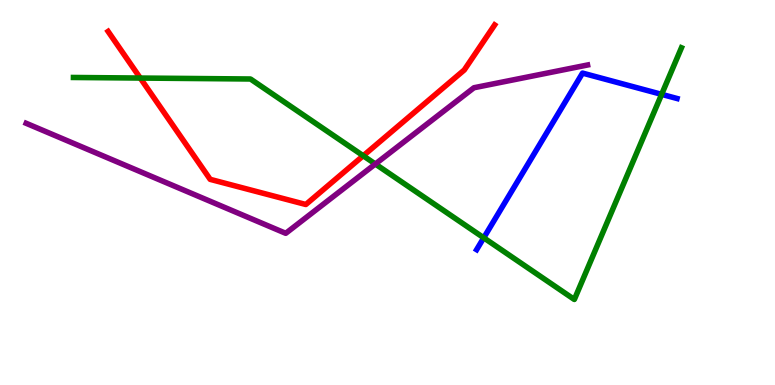[{'lines': ['blue', 'red'], 'intersections': []}, {'lines': ['green', 'red'], 'intersections': [{'x': 1.81, 'y': 7.97}, {'x': 4.69, 'y': 5.95}]}, {'lines': ['purple', 'red'], 'intersections': []}, {'lines': ['blue', 'green'], 'intersections': [{'x': 6.24, 'y': 3.82}, {'x': 8.54, 'y': 7.55}]}, {'lines': ['blue', 'purple'], 'intersections': []}, {'lines': ['green', 'purple'], 'intersections': [{'x': 4.84, 'y': 5.74}]}]